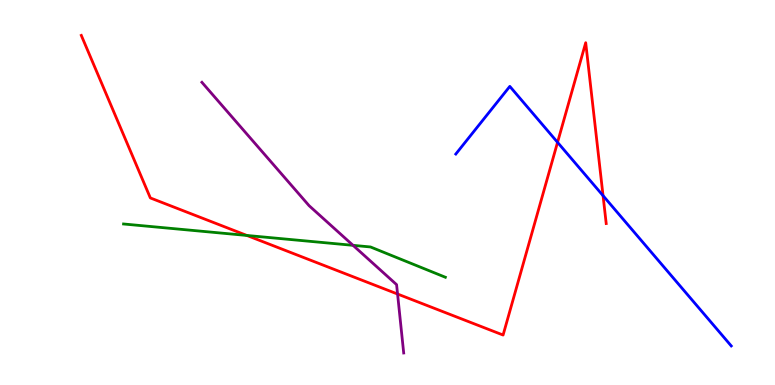[{'lines': ['blue', 'red'], 'intersections': [{'x': 7.19, 'y': 6.3}, {'x': 7.78, 'y': 4.92}]}, {'lines': ['green', 'red'], 'intersections': [{'x': 3.19, 'y': 3.88}]}, {'lines': ['purple', 'red'], 'intersections': [{'x': 5.13, 'y': 2.36}]}, {'lines': ['blue', 'green'], 'intersections': []}, {'lines': ['blue', 'purple'], 'intersections': []}, {'lines': ['green', 'purple'], 'intersections': [{'x': 4.56, 'y': 3.63}]}]